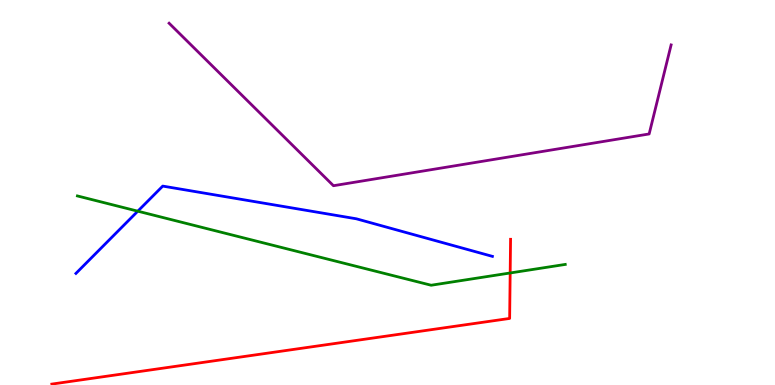[{'lines': ['blue', 'red'], 'intersections': []}, {'lines': ['green', 'red'], 'intersections': [{'x': 6.58, 'y': 2.91}]}, {'lines': ['purple', 'red'], 'intersections': []}, {'lines': ['blue', 'green'], 'intersections': [{'x': 1.78, 'y': 4.51}]}, {'lines': ['blue', 'purple'], 'intersections': []}, {'lines': ['green', 'purple'], 'intersections': []}]